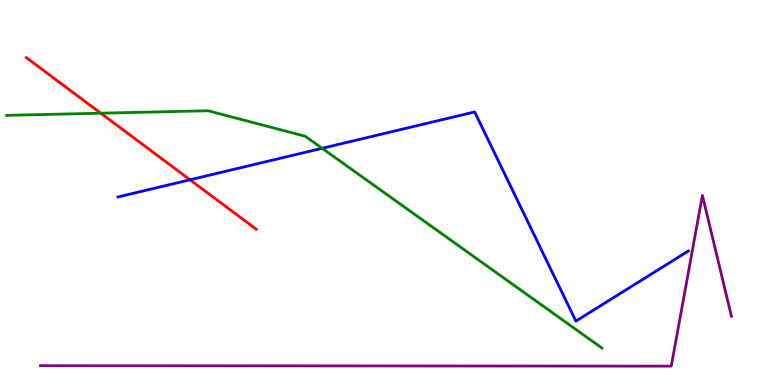[{'lines': ['blue', 'red'], 'intersections': [{'x': 2.45, 'y': 5.33}]}, {'lines': ['green', 'red'], 'intersections': [{'x': 1.3, 'y': 7.06}]}, {'lines': ['purple', 'red'], 'intersections': []}, {'lines': ['blue', 'green'], 'intersections': [{'x': 4.16, 'y': 6.15}]}, {'lines': ['blue', 'purple'], 'intersections': []}, {'lines': ['green', 'purple'], 'intersections': []}]